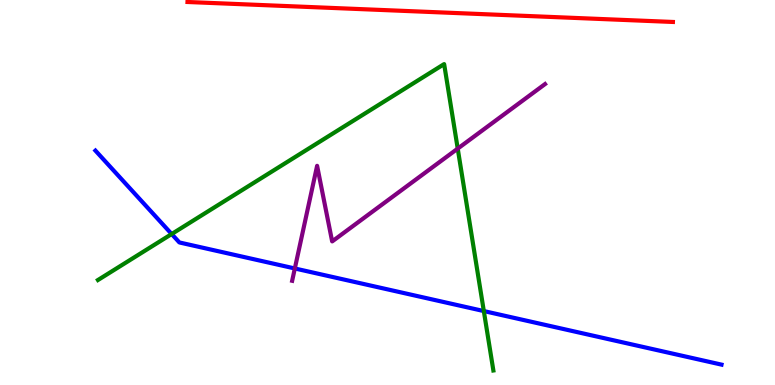[{'lines': ['blue', 'red'], 'intersections': []}, {'lines': ['green', 'red'], 'intersections': []}, {'lines': ['purple', 'red'], 'intersections': []}, {'lines': ['blue', 'green'], 'intersections': [{'x': 2.22, 'y': 3.92}, {'x': 6.24, 'y': 1.92}]}, {'lines': ['blue', 'purple'], 'intersections': [{'x': 3.8, 'y': 3.03}]}, {'lines': ['green', 'purple'], 'intersections': [{'x': 5.91, 'y': 6.14}]}]